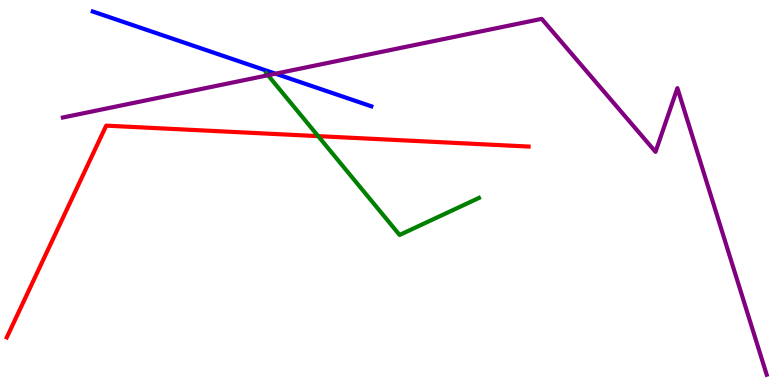[{'lines': ['blue', 'red'], 'intersections': []}, {'lines': ['green', 'red'], 'intersections': [{'x': 4.11, 'y': 6.46}]}, {'lines': ['purple', 'red'], 'intersections': []}, {'lines': ['blue', 'green'], 'intersections': []}, {'lines': ['blue', 'purple'], 'intersections': [{'x': 3.56, 'y': 8.09}]}, {'lines': ['green', 'purple'], 'intersections': [{'x': 3.46, 'y': 8.05}]}]